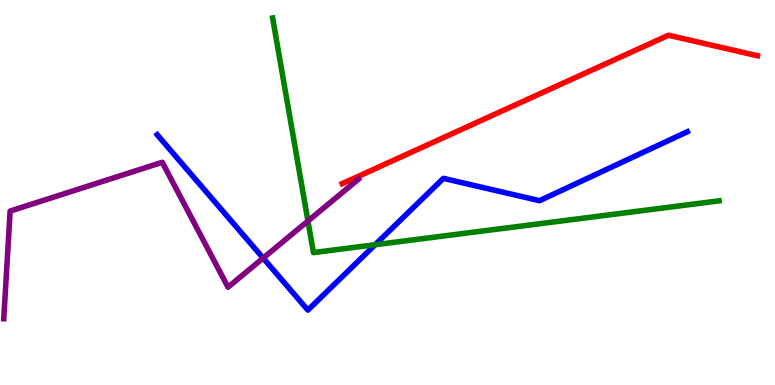[{'lines': ['blue', 'red'], 'intersections': []}, {'lines': ['green', 'red'], 'intersections': []}, {'lines': ['purple', 'red'], 'intersections': []}, {'lines': ['blue', 'green'], 'intersections': [{'x': 4.84, 'y': 3.64}]}, {'lines': ['blue', 'purple'], 'intersections': [{'x': 3.4, 'y': 3.3}]}, {'lines': ['green', 'purple'], 'intersections': [{'x': 3.97, 'y': 4.26}]}]